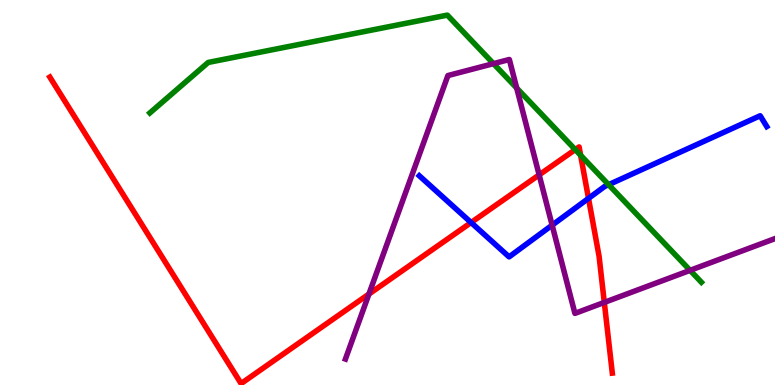[{'lines': ['blue', 'red'], 'intersections': [{'x': 6.08, 'y': 4.22}, {'x': 7.59, 'y': 4.85}]}, {'lines': ['green', 'red'], 'intersections': [{'x': 7.42, 'y': 6.11}, {'x': 7.49, 'y': 5.97}]}, {'lines': ['purple', 'red'], 'intersections': [{'x': 4.76, 'y': 2.36}, {'x': 6.96, 'y': 5.46}, {'x': 7.8, 'y': 2.15}]}, {'lines': ['blue', 'green'], 'intersections': [{'x': 7.85, 'y': 5.2}]}, {'lines': ['blue', 'purple'], 'intersections': [{'x': 7.12, 'y': 4.15}]}, {'lines': ['green', 'purple'], 'intersections': [{'x': 6.37, 'y': 8.35}, {'x': 6.67, 'y': 7.71}, {'x': 8.9, 'y': 2.98}]}]